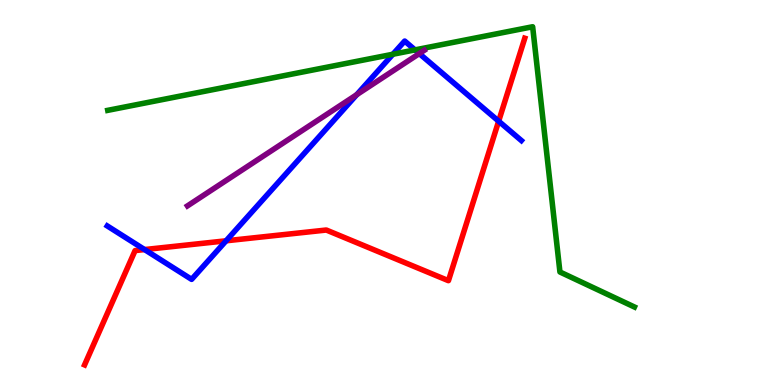[{'lines': ['blue', 'red'], 'intersections': [{'x': 1.87, 'y': 3.52}, {'x': 2.92, 'y': 3.75}, {'x': 6.43, 'y': 6.85}]}, {'lines': ['green', 'red'], 'intersections': []}, {'lines': ['purple', 'red'], 'intersections': []}, {'lines': ['blue', 'green'], 'intersections': [{'x': 5.07, 'y': 8.59}, {'x': 5.36, 'y': 8.7}]}, {'lines': ['blue', 'purple'], 'intersections': [{'x': 4.6, 'y': 7.54}, {'x': 5.41, 'y': 8.61}]}, {'lines': ['green', 'purple'], 'intersections': []}]